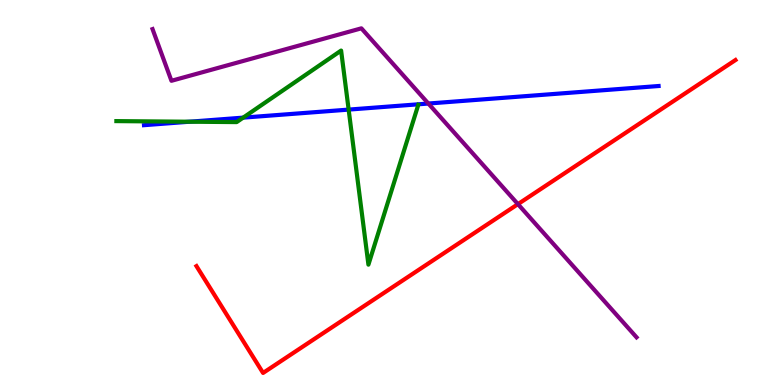[{'lines': ['blue', 'red'], 'intersections': []}, {'lines': ['green', 'red'], 'intersections': []}, {'lines': ['purple', 'red'], 'intersections': [{'x': 6.68, 'y': 4.7}]}, {'lines': ['blue', 'green'], 'intersections': [{'x': 2.45, 'y': 6.84}, {'x': 3.14, 'y': 6.94}, {'x': 4.5, 'y': 7.15}]}, {'lines': ['blue', 'purple'], 'intersections': [{'x': 5.53, 'y': 7.31}]}, {'lines': ['green', 'purple'], 'intersections': []}]